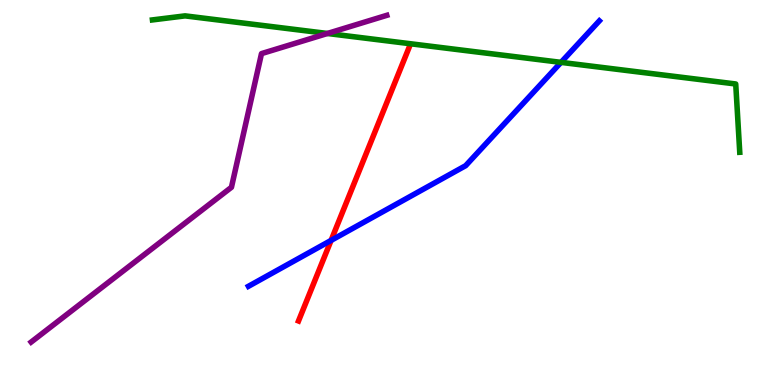[{'lines': ['blue', 'red'], 'intersections': [{'x': 4.27, 'y': 3.76}]}, {'lines': ['green', 'red'], 'intersections': []}, {'lines': ['purple', 'red'], 'intersections': []}, {'lines': ['blue', 'green'], 'intersections': [{'x': 7.24, 'y': 8.38}]}, {'lines': ['blue', 'purple'], 'intersections': []}, {'lines': ['green', 'purple'], 'intersections': [{'x': 4.22, 'y': 9.13}]}]